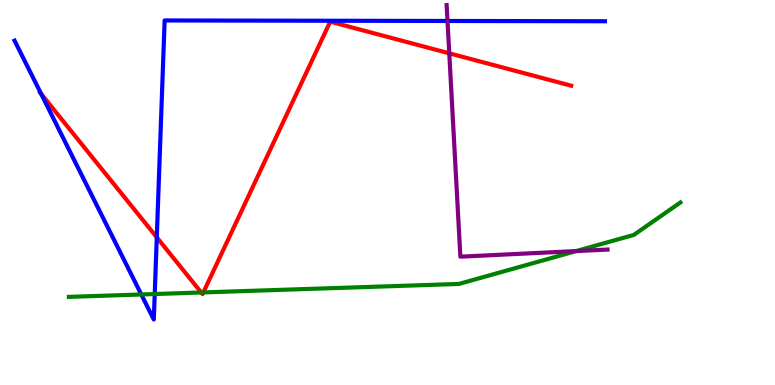[{'lines': ['blue', 'red'], 'intersections': [{'x': 0.531, 'y': 7.56}, {'x': 2.02, 'y': 3.84}]}, {'lines': ['green', 'red'], 'intersections': [{'x': 2.6, 'y': 2.4}, {'x': 2.62, 'y': 2.4}]}, {'lines': ['purple', 'red'], 'intersections': [{'x': 5.8, 'y': 8.62}]}, {'lines': ['blue', 'green'], 'intersections': [{'x': 1.82, 'y': 2.35}, {'x': 2.0, 'y': 2.36}]}, {'lines': ['blue', 'purple'], 'intersections': [{'x': 5.77, 'y': 9.46}]}, {'lines': ['green', 'purple'], 'intersections': [{'x': 7.43, 'y': 3.48}]}]